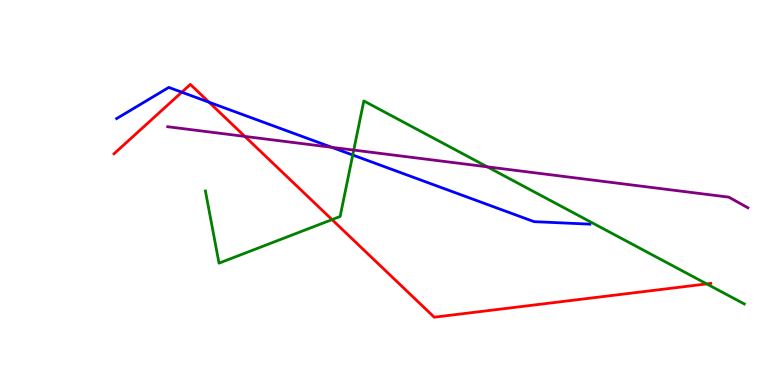[{'lines': ['blue', 'red'], 'intersections': [{'x': 2.35, 'y': 7.61}, {'x': 2.7, 'y': 7.35}]}, {'lines': ['green', 'red'], 'intersections': [{'x': 4.28, 'y': 4.3}, {'x': 9.12, 'y': 2.63}]}, {'lines': ['purple', 'red'], 'intersections': [{'x': 3.16, 'y': 6.46}]}, {'lines': ['blue', 'green'], 'intersections': [{'x': 4.55, 'y': 5.97}]}, {'lines': ['blue', 'purple'], 'intersections': [{'x': 4.28, 'y': 6.17}]}, {'lines': ['green', 'purple'], 'intersections': [{'x': 4.56, 'y': 6.1}, {'x': 6.29, 'y': 5.67}]}]